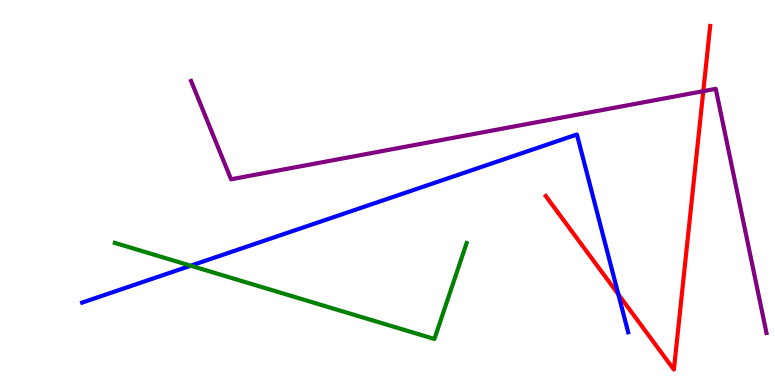[{'lines': ['blue', 'red'], 'intersections': [{'x': 7.98, 'y': 2.35}]}, {'lines': ['green', 'red'], 'intersections': []}, {'lines': ['purple', 'red'], 'intersections': [{'x': 9.07, 'y': 7.63}]}, {'lines': ['blue', 'green'], 'intersections': [{'x': 2.46, 'y': 3.1}]}, {'lines': ['blue', 'purple'], 'intersections': []}, {'lines': ['green', 'purple'], 'intersections': []}]